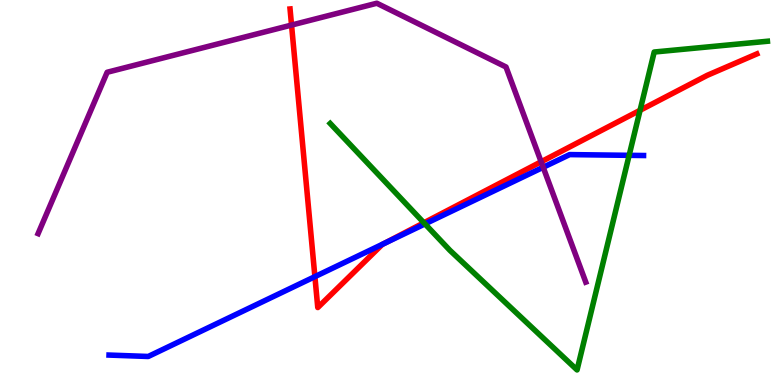[{'lines': ['blue', 'red'], 'intersections': [{'x': 4.06, 'y': 2.81}, {'x': 4.96, 'y': 3.68}]}, {'lines': ['green', 'red'], 'intersections': [{'x': 5.47, 'y': 4.21}, {'x': 8.26, 'y': 7.14}]}, {'lines': ['purple', 'red'], 'intersections': [{'x': 3.76, 'y': 9.35}, {'x': 6.98, 'y': 5.8}]}, {'lines': ['blue', 'green'], 'intersections': [{'x': 5.48, 'y': 4.18}, {'x': 8.12, 'y': 5.97}]}, {'lines': ['blue', 'purple'], 'intersections': [{'x': 7.01, 'y': 5.65}]}, {'lines': ['green', 'purple'], 'intersections': []}]